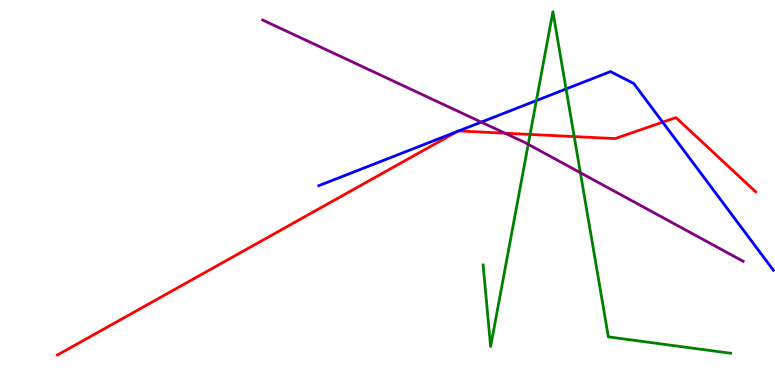[{'lines': ['blue', 'red'], 'intersections': [{'x': 5.9, 'y': 6.58}, {'x': 5.92, 'y': 6.6}, {'x': 8.55, 'y': 6.83}]}, {'lines': ['green', 'red'], 'intersections': [{'x': 6.84, 'y': 6.51}, {'x': 7.41, 'y': 6.45}]}, {'lines': ['purple', 'red'], 'intersections': [{'x': 6.52, 'y': 6.54}]}, {'lines': ['blue', 'green'], 'intersections': [{'x': 6.92, 'y': 7.39}, {'x': 7.3, 'y': 7.69}]}, {'lines': ['blue', 'purple'], 'intersections': [{'x': 6.21, 'y': 6.83}]}, {'lines': ['green', 'purple'], 'intersections': [{'x': 6.82, 'y': 6.25}, {'x': 7.49, 'y': 5.51}]}]